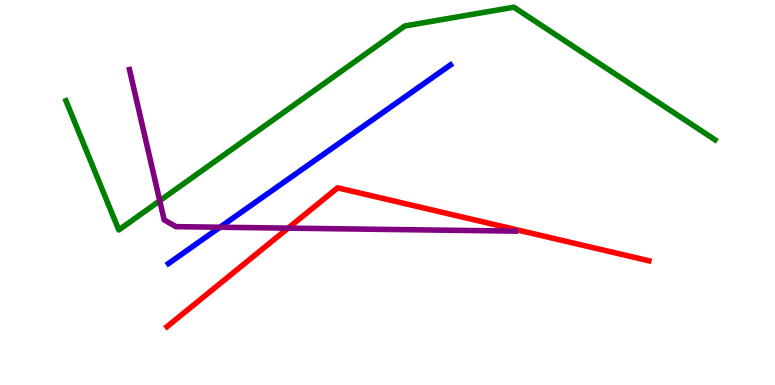[{'lines': ['blue', 'red'], 'intersections': []}, {'lines': ['green', 'red'], 'intersections': []}, {'lines': ['purple', 'red'], 'intersections': [{'x': 3.72, 'y': 4.07}]}, {'lines': ['blue', 'green'], 'intersections': []}, {'lines': ['blue', 'purple'], 'intersections': [{'x': 2.84, 'y': 4.1}]}, {'lines': ['green', 'purple'], 'intersections': [{'x': 2.06, 'y': 4.79}]}]